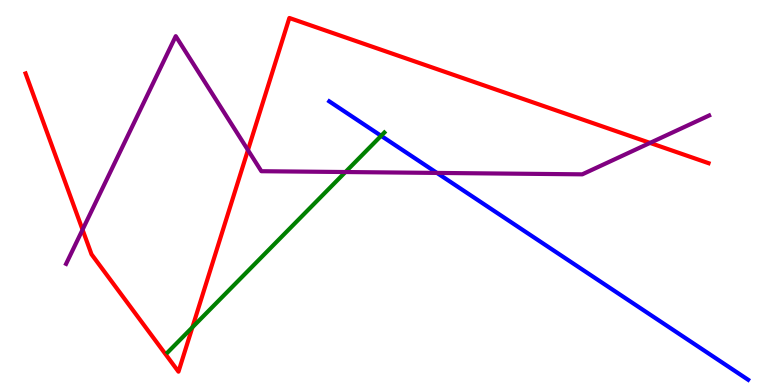[{'lines': ['blue', 'red'], 'intersections': []}, {'lines': ['green', 'red'], 'intersections': [{'x': 2.48, 'y': 1.5}]}, {'lines': ['purple', 'red'], 'intersections': [{'x': 1.07, 'y': 4.03}, {'x': 3.2, 'y': 6.1}, {'x': 8.39, 'y': 6.29}]}, {'lines': ['blue', 'green'], 'intersections': [{'x': 4.92, 'y': 6.47}]}, {'lines': ['blue', 'purple'], 'intersections': [{'x': 5.64, 'y': 5.51}]}, {'lines': ['green', 'purple'], 'intersections': [{'x': 4.46, 'y': 5.53}]}]